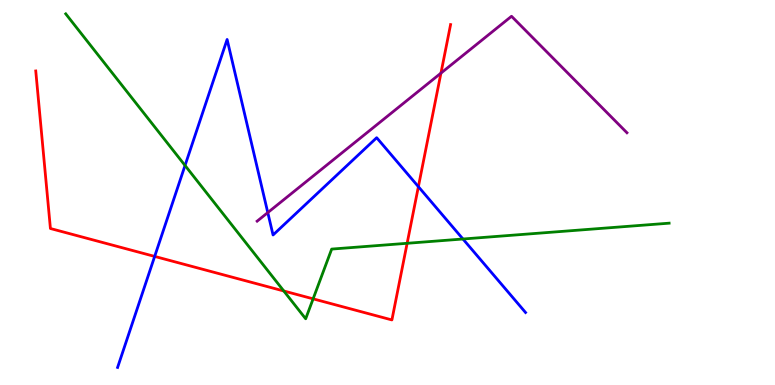[{'lines': ['blue', 'red'], 'intersections': [{'x': 2.0, 'y': 3.34}, {'x': 5.4, 'y': 5.15}]}, {'lines': ['green', 'red'], 'intersections': [{'x': 3.66, 'y': 2.44}, {'x': 4.04, 'y': 2.24}, {'x': 5.25, 'y': 3.68}]}, {'lines': ['purple', 'red'], 'intersections': [{'x': 5.69, 'y': 8.1}]}, {'lines': ['blue', 'green'], 'intersections': [{'x': 2.39, 'y': 5.7}, {'x': 5.97, 'y': 3.79}]}, {'lines': ['blue', 'purple'], 'intersections': [{'x': 3.46, 'y': 4.48}]}, {'lines': ['green', 'purple'], 'intersections': []}]